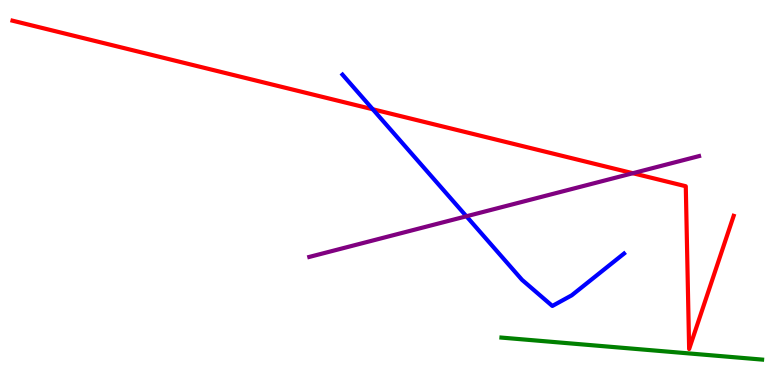[{'lines': ['blue', 'red'], 'intersections': [{'x': 4.81, 'y': 7.16}]}, {'lines': ['green', 'red'], 'intersections': []}, {'lines': ['purple', 'red'], 'intersections': [{'x': 8.17, 'y': 5.5}]}, {'lines': ['blue', 'green'], 'intersections': []}, {'lines': ['blue', 'purple'], 'intersections': [{'x': 6.02, 'y': 4.38}]}, {'lines': ['green', 'purple'], 'intersections': []}]